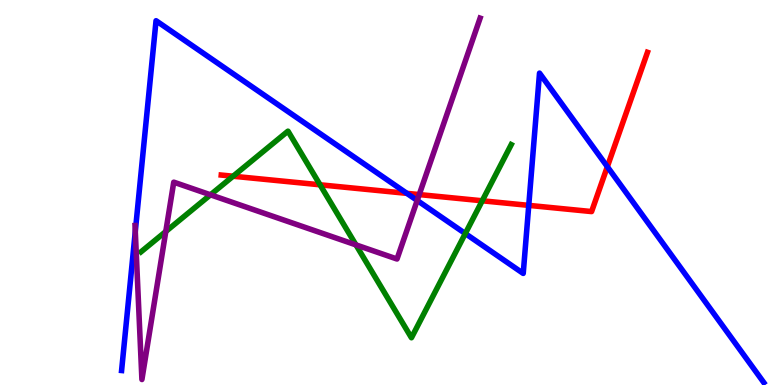[{'lines': ['blue', 'red'], 'intersections': [{'x': 5.25, 'y': 4.98}, {'x': 6.82, 'y': 4.67}, {'x': 7.84, 'y': 5.67}]}, {'lines': ['green', 'red'], 'intersections': [{'x': 3.01, 'y': 5.42}, {'x': 4.13, 'y': 5.2}, {'x': 6.22, 'y': 4.78}]}, {'lines': ['purple', 'red'], 'intersections': [{'x': 5.41, 'y': 4.95}]}, {'lines': ['blue', 'green'], 'intersections': [{'x': 6.0, 'y': 3.93}]}, {'lines': ['blue', 'purple'], 'intersections': [{'x': 1.75, 'y': 3.99}, {'x': 5.38, 'y': 4.79}]}, {'lines': ['green', 'purple'], 'intersections': [{'x': 2.14, 'y': 3.99}, {'x': 2.72, 'y': 4.94}, {'x': 4.59, 'y': 3.64}]}]